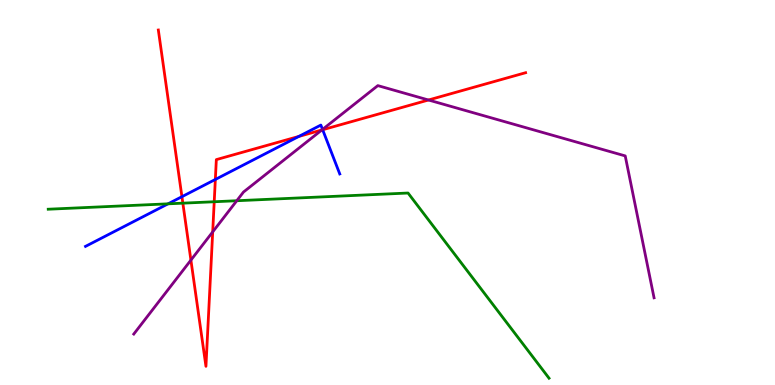[{'lines': ['blue', 'red'], 'intersections': [{'x': 2.35, 'y': 4.89}, {'x': 2.78, 'y': 5.34}, {'x': 3.86, 'y': 6.46}, {'x': 4.16, 'y': 6.63}]}, {'lines': ['green', 'red'], 'intersections': [{'x': 2.36, 'y': 4.72}, {'x': 2.76, 'y': 4.76}]}, {'lines': ['purple', 'red'], 'intersections': [{'x': 2.46, 'y': 3.24}, {'x': 2.74, 'y': 3.98}, {'x': 4.15, 'y': 6.62}, {'x': 5.53, 'y': 7.4}]}, {'lines': ['blue', 'green'], 'intersections': [{'x': 2.17, 'y': 4.71}]}, {'lines': ['blue', 'purple'], 'intersections': [{'x': 4.16, 'y': 6.64}]}, {'lines': ['green', 'purple'], 'intersections': [{'x': 3.06, 'y': 4.79}]}]